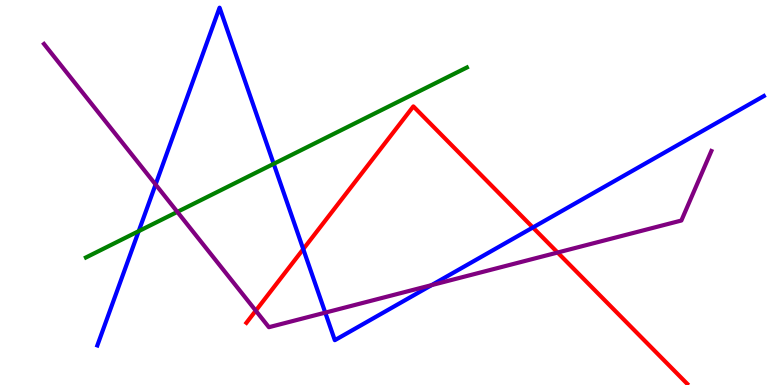[{'lines': ['blue', 'red'], 'intersections': [{'x': 3.91, 'y': 3.53}, {'x': 6.88, 'y': 4.09}]}, {'lines': ['green', 'red'], 'intersections': []}, {'lines': ['purple', 'red'], 'intersections': [{'x': 3.3, 'y': 1.93}, {'x': 7.2, 'y': 3.44}]}, {'lines': ['blue', 'green'], 'intersections': [{'x': 1.79, 'y': 4.0}, {'x': 3.53, 'y': 5.74}]}, {'lines': ['blue', 'purple'], 'intersections': [{'x': 2.01, 'y': 5.21}, {'x': 4.2, 'y': 1.88}, {'x': 5.57, 'y': 2.59}]}, {'lines': ['green', 'purple'], 'intersections': [{'x': 2.29, 'y': 4.5}]}]